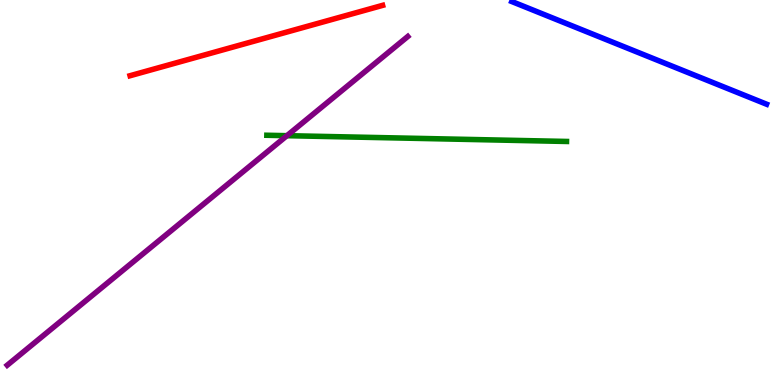[{'lines': ['blue', 'red'], 'intersections': []}, {'lines': ['green', 'red'], 'intersections': []}, {'lines': ['purple', 'red'], 'intersections': []}, {'lines': ['blue', 'green'], 'intersections': []}, {'lines': ['blue', 'purple'], 'intersections': []}, {'lines': ['green', 'purple'], 'intersections': [{'x': 3.7, 'y': 6.48}]}]